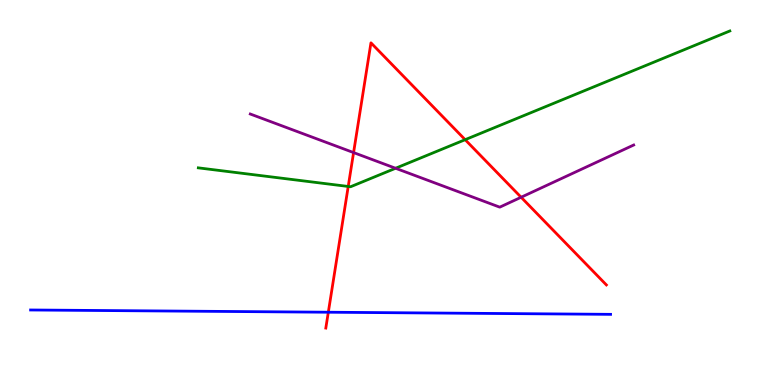[{'lines': ['blue', 'red'], 'intersections': [{'x': 4.24, 'y': 1.89}]}, {'lines': ['green', 'red'], 'intersections': [{'x': 4.49, 'y': 5.16}, {'x': 6.0, 'y': 6.37}]}, {'lines': ['purple', 'red'], 'intersections': [{'x': 4.56, 'y': 6.04}, {'x': 6.72, 'y': 4.88}]}, {'lines': ['blue', 'green'], 'intersections': []}, {'lines': ['blue', 'purple'], 'intersections': []}, {'lines': ['green', 'purple'], 'intersections': [{'x': 5.1, 'y': 5.63}]}]